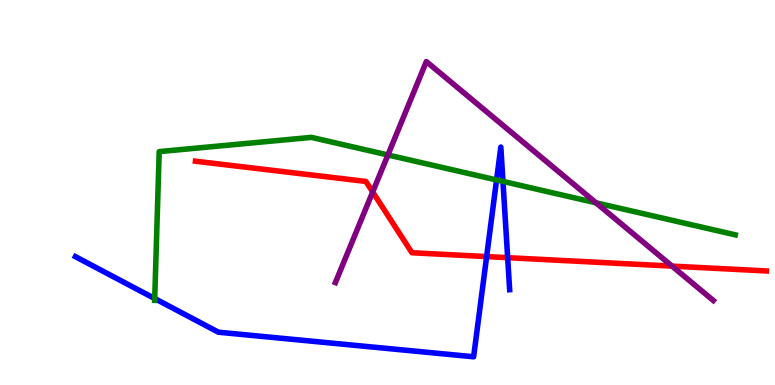[{'lines': ['blue', 'red'], 'intersections': [{'x': 6.28, 'y': 3.34}, {'x': 6.55, 'y': 3.31}]}, {'lines': ['green', 'red'], 'intersections': []}, {'lines': ['purple', 'red'], 'intersections': [{'x': 4.81, 'y': 5.01}, {'x': 8.67, 'y': 3.09}]}, {'lines': ['blue', 'green'], 'intersections': [{'x': 2.0, 'y': 2.25}, {'x': 6.41, 'y': 5.33}, {'x': 6.49, 'y': 5.29}]}, {'lines': ['blue', 'purple'], 'intersections': []}, {'lines': ['green', 'purple'], 'intersections': [{'x': 5.01, 'y': 5.97}, {'x': 7.69, 'y': 4.73}]}]